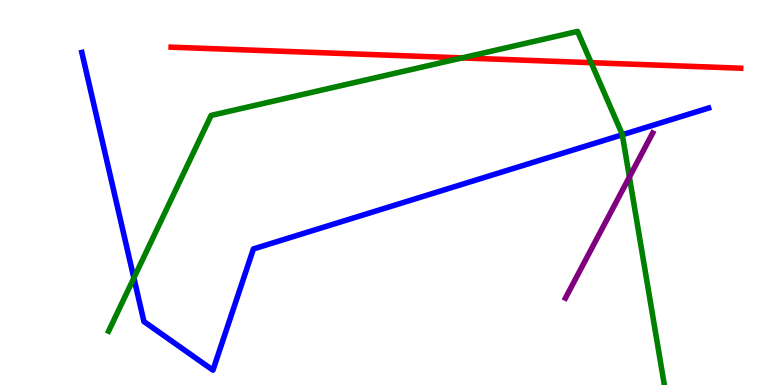[{'lines': ['blue', 'red'], 'intersections': []}, {'lines': ['green', 'red'], 'intersections': [{'x': 5.96, 'y': 8.5}, {'x': 7.63, 'y': 8.37}]}, {'lines': ['purple', 'red'], 'intersections': []}, {'lines': ['blue', 'green'], 'intersections': [{'x': 1.73, 'y': 2.78}, {'x': 8.03, 'y': 6.5}]}, {'lines': ['blue', 'purple'], 'intersections': []}, {'lines': ['green', 'purple'], 'intersections': [{'x': 8.12, 'y': 5.4}]}]